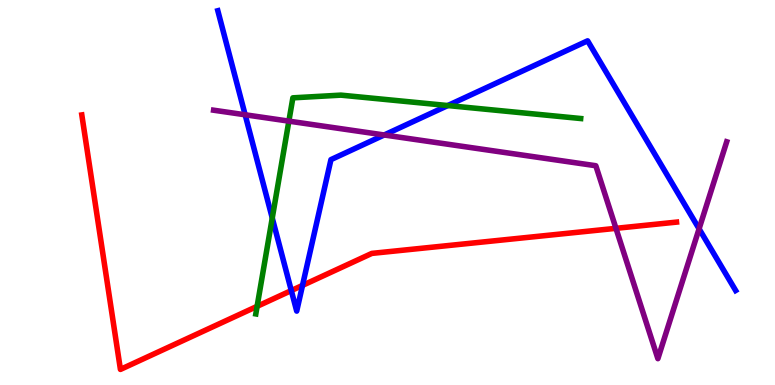[{'lines': ['blue', 'red'], 'intersections': [{'x': 3.76, 'y': 2.45}, {'x': 3.9, 'y': 2.59}]}, {'lines': ['green', 'red'], 'intersections': [{'x': 3.32, 'y': 2.04}]}, {'lines': ['purple', 'red'], 'intersections': [{'x': 7.95, 'y': 4.07}]}, {'lines': ['blue', 'green'], 'intersections': [{'x': 3.51, 'y': 4.34}, {'x': 5.78, 'y': 7.26}]}, {'lines': ['blue', 'purple'], 'intersections': [{'x': 3.16, 'y': 7.02}, {'x': 4.96, 'y': 6.49}, {'x': 9.02, 'y': 4.06}]}, {'lines': ['green', 'purple'], 'intersections': [{'x': 3.73, 'y': 6.85}]}]